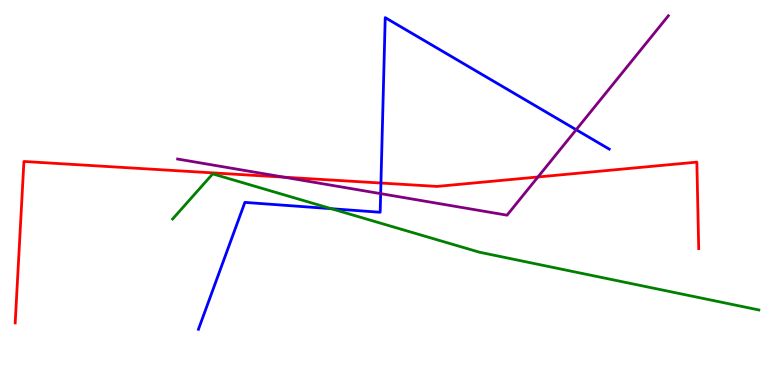[{'lines': ['blue', 'red'], 'intersections': [{'x': 4.92, 'y': 5.25}]}, {'lines': ['green', 'red'], 'intersections': []}, {'lines': ['purple', 'red'], 'intersections': [{'x': 3.67, 'y': 5.4}, {'x': 6.94, 'y': 5.4}]}, {'lines': ['blue', 'green'], 'intersections': [{'x': 4.27, 'y': 4.58}]}, {'lines': ['blue', 'purple'], 'intersections': [{'x': 4.91, 'y': 4.97}, {'x': 7.43, 'y': 6.63}]}, {'lines': ['green', 'purple'], 'intersections': []}]